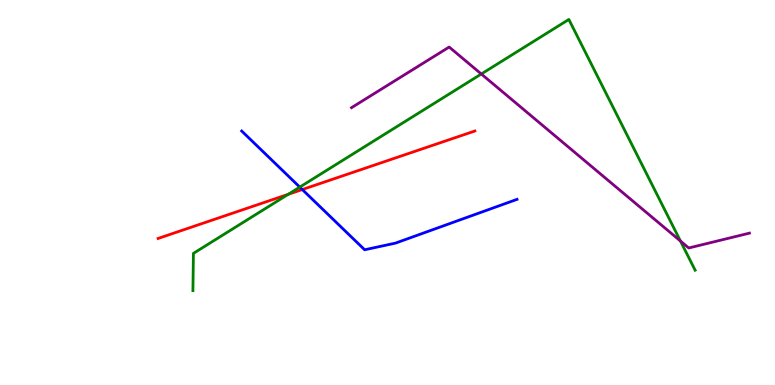[{'lines': ['blue', 'red'], 'intersections': [{'x': 3.9, 'y': 5.08}]}, {'lines': ['green', 'red'], 'intersections': [{'x': 3.72, 'y': 4.95}]}, {'lines': ['purple', 'red'], 'intersections': []}, {'lines': ['blue', 'green'], 'intersections': [{'x': 3.87, 'y': 5.14}]}, {'lines': ['blue', 'purple'], 'intersections': []}, {'lines': ['green', 'purple'], 'intersections': [{'x': 6.21, 'y': 8.08}, {'x': 8.78, 'y': 3.74}]}]